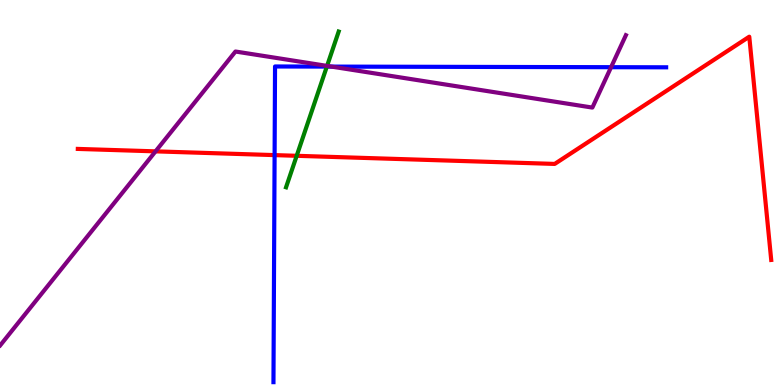[{'lines': ['blue', 'red'], 'intersections': [{'x': 3.54, 'y': 5.97}]}, {'lines': ['green', 'red'], 'intersections': [{'x': 3.83, 'y': 5.95}]}, {'lines': ['purple', 'red'], 'intersections': [{'x': 2.01, 'y': 6.07}]}, {'lines': ['blue', 'green'], 'intersections': [{'x': 4.22, 'y': 8.27}]}, {'lines': ['blue', 'purple'], 'intersections': [{'x': 4.28, 'y': 8.27}, {'x': 7.88, 'y': 8.25}]}, {'lines': ['green', 'purple'], 'intersections': [{'x': 4.22, 'y': 8.29}]}]